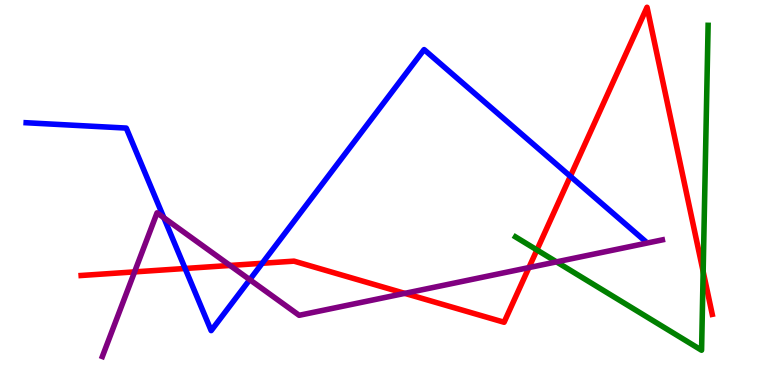[{'lines': ['blue', 'red'], 'intersections': [{'x': 2.39, 'y': 3.03}, {'x': 3.38, 'y': 3.16}, {'x': 7.36, 'y': 5.42}]}, {'lines': ['green', 'red'], 'intersections': [{'x': 6.93, 'y': 3.51}, {'x': 9.07, 'y': 2.95}]}, {'lines': ['purple', 'red'], 'intersections': [{'x': 1.74, 'y': 2.94}, {'x': 2.97, 'y': 3.11}, {'x': 5.22, 'y': 2.38}, {'x': 6.82, 'y': 3.05}]}, {'lines': ['blue', 'green'], 'intersections': []}, {'lines': ['blue', 'purple'], 'intersections': [{'x': 2.11, 'y': 4.34}, {'x': 3.22, 'y': 2.74}]}, {'lines': ['green', 'purple'], 'intersections': [{'x': 7.18, 'y': 3.2}]}]